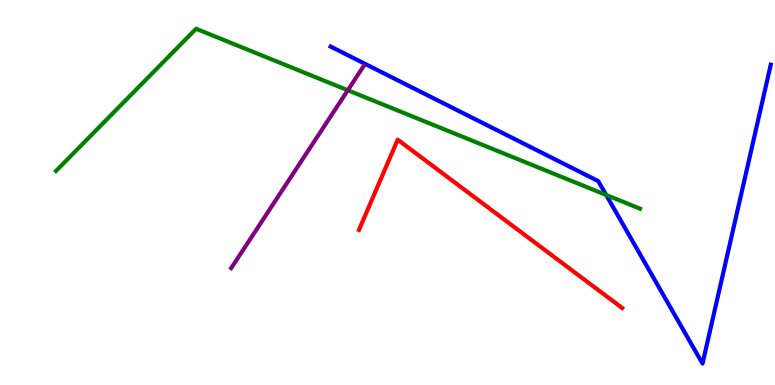[{'lines': ['blue', 'red'], 'intersections': []}, {'lines': ['green', 'red'], 'intersections': []}, {'lines': ['purple', 'red'], 'intersections': []}, {'lines': ['blue', 'green'], 'intersections': [{'x': 7.82, 'y': 4.94}]}, {'lines': ['blue', 'purple'], 'intersections': []}, {'lines': ['green', 'purple'], 'intersections': [{'x': 4.49, 'y': 7.66}]}]